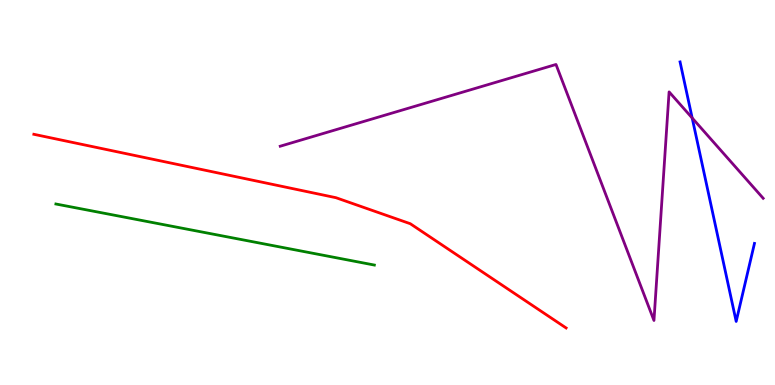[{'lines': ['blue', 'red'], 'intersections': []}, {'lines': ['green', 'red'], 'intersections': []}, {'lines': ['purple', 'red'], 'intersections': []}, {'lines': ['blue', 'green'], 'intersections': []}, {'lines': ['blue', 'purple'], 'intersections': [{'x': 8.93, 'y': 6.94}]}, {'lines': ['green', 'purple'], 'intersections': []}]